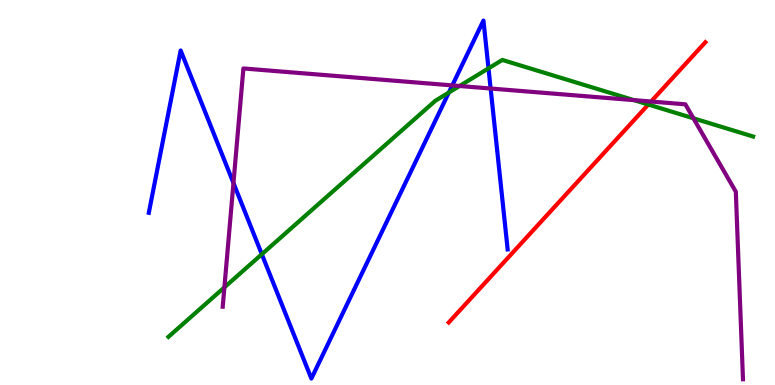[{'lines': ['blue', 'red'], 'intersections': []}, {'lines': ['green', 'red'], 'intersections': [{'x': 8.37, 'y': 7.29}]}, {'lines': ['purple', 'red'], 'intersections': [{'x': 8.4, 'y': 7.36}]}, {'lines': ['blue', 'green'], 'intersections': [{'x': 3.38, 'y': 3.4}, {'x': 5.79, 'y': 7.6}, {'x': 6.3, 'y': 8.22}]}, {'lines': ['blue', 'purple'], 'intersections': [{'x': 3.01, 'y': 5.25}, {'x': 5.84, 'y': 7.78}, {'x': 6.33, 'y': 7.7}]}, {'lines': ['green', 'purple'], 'intersections': [{'x': 2.9, 'y': 2.54}, {'x': 5.93, 'y': 7.77}, {'x': 8.18, 'y': 7.4}, {'x': 8.95, 'y': 6.93}]}]